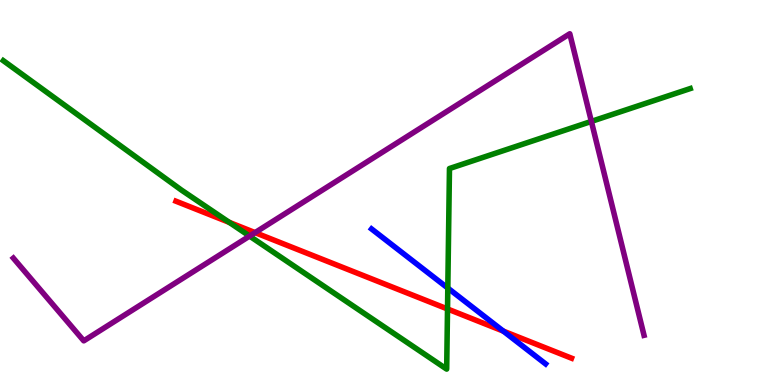[{'lines': ['blue', 'red'], 'intersections': [{'x': 6.49, 'y': 1.4}]}, {'lines': ['green', 'red'], 'intersections': [{'x': 2.96, 'y': 4.22}, {'x': 5.77, 'y': 1.97}]}, {'lines': ['purple', 'red'], 'intersections': [{'x': 3.29, 'y': 3.96}]}, {'lines': ['blue', 'green'], 'intersections': [{'x': 5.78, 'y': 2.52}]}, {'lines': ['blue', 'purple'], 'intersections': []}, {'lines': ['green', 'purple'], 'intersections': [{'x': 3.22, 'y': 3.87}, {'x': 7.63, 'y': 6.85}]}]